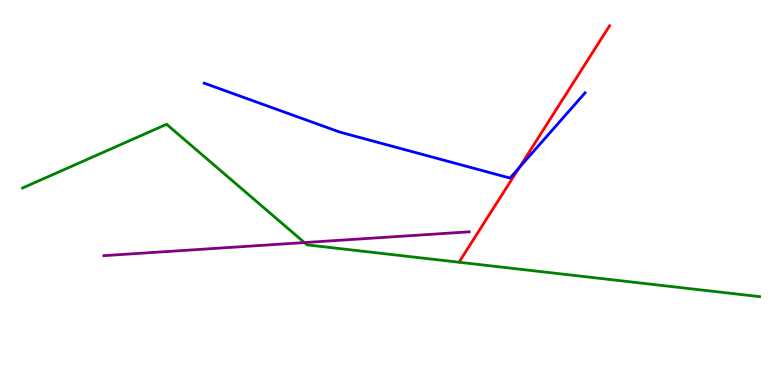[{'lines': ['blue', 'red'], 'intersections': [{'x': 6.7, 'y': 5.65}]}, {'lines': ['green', 'red'], 'intersections': []}, {'lines': ['purple', 'red'], 'intersections': []}, {'lines': ['blue', 'green'], 'intersections': []}, {'lines': ['blue', 'purple'], 'intersections': []}, {'lines': ['green', 'purple'], 'intersections': [{'x': 3.93, 'y': 3.7}]}]